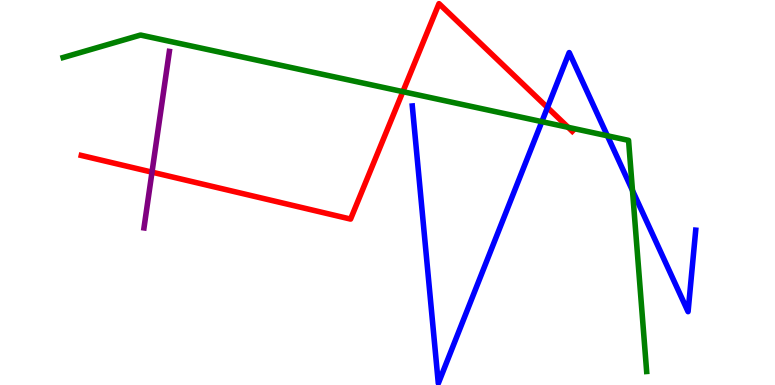[{'lines': ['blue', 'red'], 'intersections': [{'x': 7.06, 'y': 7.21}]}, {'lines': ['green', 'red'], 'intersections': [{'x': 5.2, 'y': 7.62}, {'x': 7.33, 'y': 6.69}]}, {'lines': ['purple', 'red'], 'intersections': [{'x': 1.96, 'y': 5.53}]}, {'lines': ['blue', 'green'], 'intersections': [{'x': 6.99, 'y': 6.84}, {'x': 7.84, 'y': 6.47}, {'x': 8.16, 'y': 5.05}]}, {'lines': ['blue', 'purple'], 'intersections': []}, {'lines': ['green', 'purple'], 'intersections': []}]